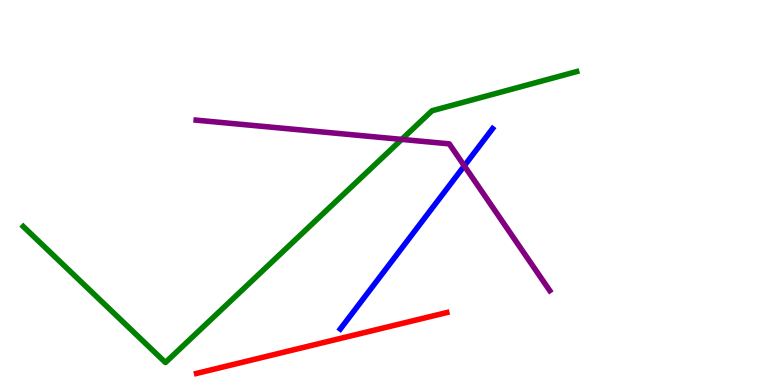[{'lines': ['blue', 'red'], 'intersections': []}, {'lines': ['green', 'red'], 'intersections': []}, {'lines': ['purple', 'red'], 'intersections': []}, {'lines': ['blue', 'green'], 'intersections': []}, {'lines': ['blue', 'purple'], 'intersections': [{'x': 5.99, 'y': 5.69}]}, {'lines': ['green', 'purple'], 'intersections': [{'x': 5.18, 'y': 6.38}]}]